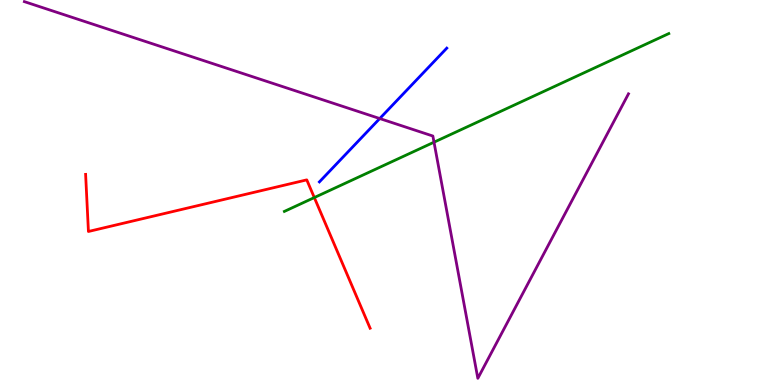[{'lines': ['blue', 'red'], 'intersections': []}, {'lines': ['green', 'red'], 'intersections': [{'x': 4.06, 'y': 4.87}]}, {'lines': ['purple', 'red'], 'intersections': []}, {'lines': ['blue', 'green'], 'intersections': []}, {'lines': ['blue', 'purple'], 'intersections': [{'x': 4.9, 'y': 6.92}]}, {'lines': ['green', 'purple'], 'intersections': [{'x': 5.6, 'y': 6.31}]}]